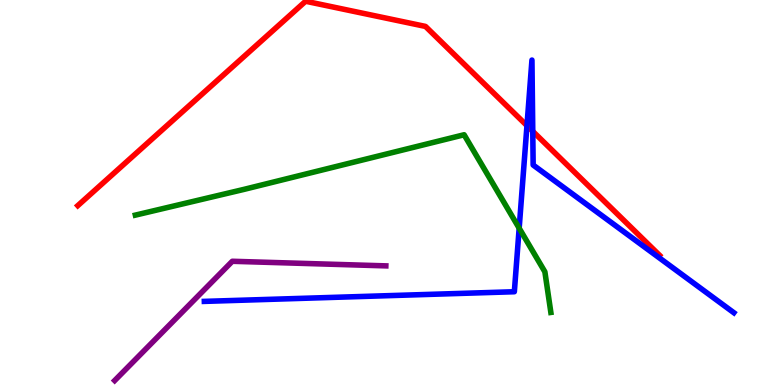[{'lines': ['blue', 'red'], 'intersections': [{'x': 6.8, 'y': 6.74}, {'x': 6.87, 'y': 6.59}]}, {'lines': ['green', 'red'], 'intersections': []}, {'lines': ['purple', 'red'], 'intersections': []}, {'lines': ['blue', 'green'], 'intersections': [{'x': 6.7, 'y': 4.07}]}, {'lines': ['blue', 'purple'], 'intersections': []}, {'lines': ['green', 'purple'], 'intersections': []}]